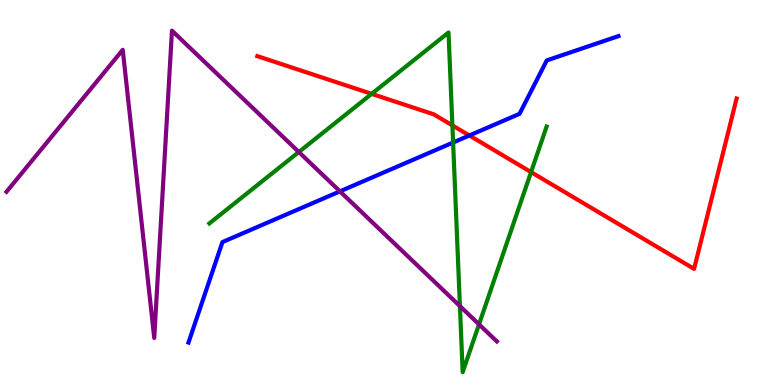[{'lines': ['blue', 'red'], 'intersections': [{'x': 6.06, 'y': 6.48}]}, {'lines': ['green', 'red'], 'intersections': [{'x': 4.8, 'y': 7.56}, {'x': 5.84, 'y': 6.74}, {'x': 6.85, 'y': 5.53}]}, {'lines': ['purple', 'red'], 'intersections': []}, {'lines': ['blue', 'green'], 'intersections': [{'x': 5.85, 'y': 6.3}]}, {'lines': ['blue', 'purple'], 'intersections': [{'x': 4.39, 'y': 5.03}]}, {'lines': ['green', 'purple'], 'intersections': [{'x': 3.86, 'y': 6.05}, {'x': 5.93, 'y': 2.05}, {'x': 6.18, 'y': 1.58}]}]